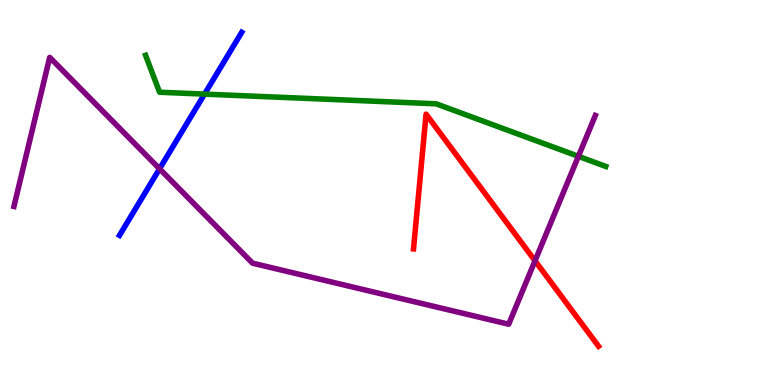[{'lines': ['blue', 'red'], 'intersections': []}, {'lines': ['green', 'red'], 'intersections': []}, {'lines': ['purple', 'red'], 'intersections': [{'x': 6.9, 'y': 3.23}]}, {'lines': ['blue', 'green'], 'intersections': [{'x': 2.64, 'y': 7.56}]}, {'lines': ['blue', 'purple'], 'intersections': [{'x': 2.06, 'y': 5.62}]}, {'lines': ['green', 'purple'], 'intersections': [{'x': 7.46, 'y': 5.94}]}]